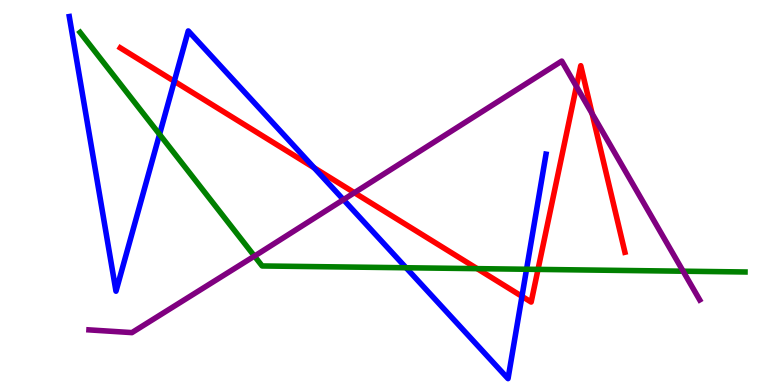[{'lines': ['blue', 'red'], 'intersections': [{'x': 2.25, 'y': 7.89}, {'x': 4.05, 'y': 5.64}, {'x': 6.74, 'y': 2.3}]}, {'lines': ['green', 'red'], 'intersections': [{'x': 6.16, 'y': 3.02}, {'x': 6.94, 'y': 3.0}]}, {'lines': ['purple', 'red'], 'intersections': [{'x': 4.57, 'y': 4.99}, {'x': 7.44, 'y': 7.75}, {'x': 7.64, 'y': 7.05}]}, {'lines': ['blue', 'green'], 'intersections': [{'x': 2.06, 'y': 6.51}, {'x': 5.24, 'y': 3.05}, {'x': 6.79, 'y': 3.01}]}, {'lines': ['blue', 'purple'], 'intersections': [{'x': 4.43, 'y': 4.81}]}, {'lines': ['green', 'purple'], 'intersections': [{'x': 3.28, 'y': 3.35}, {'x': 8.81, 'y': 2.96}]}]